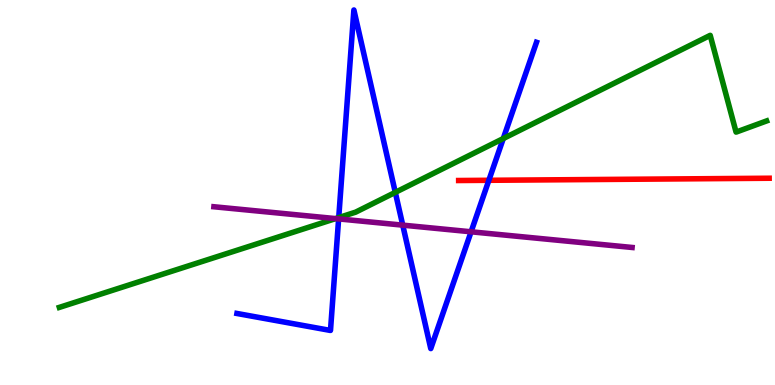[{'lines': ['blue', 'red'], 'intersections': [{'x': 6.31, 'y': 5.32}]}, {'lines': ['green', 'red'], 'intersections': []}, {'lines': ['purple', 'red'], 'intersections': []}, {'lines': ['blue', 'green'], 'intersections': [{'x': 4.37, 'y': 4.35}, {'x': 5.1, 'y': 5.0}, {'x': 6.49, 'y': 6.4}]}, {'lines': ['blue', 'purple'], 'intersections': [{'x': 4.37, 'y': 4.31}, {'x': 5.2, 'y': 4.15}, {'x': 6.08, 'y': 3.98}]}, {'lines': ['green', 'purple'], 'intersections': [{'x': 4.33, 'y': 4.32}]}]